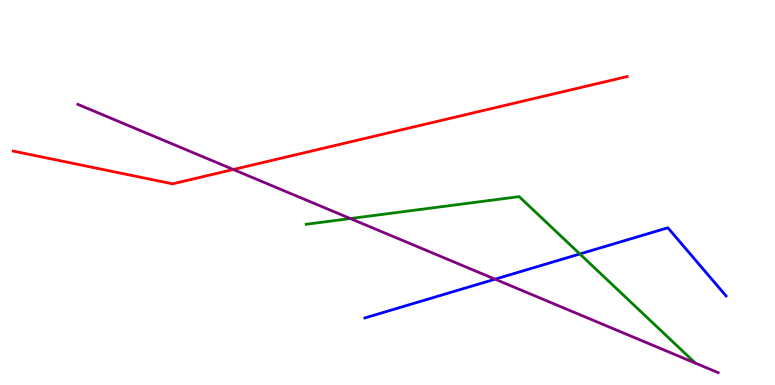[{'lines': ['blue', 'red'], 'intersections': []}, {'lines': ['green', 'red'], 'intersections': []}, {'lines': ['purple', 'red'], 'intersections': [{'x': 3.01, 'y': 5.6}]}, {'lines': ['blue', 'green'], 'intersections': [{'x': 7.48, 'y': 3.4}]}, {'lines': ['blue', 'purple'], 'intersections': [{'x': 6.39, 'y': 2.75}]}, {'lines': ['green', 'purple'], 'intersections': [{'x': 4.52, 'y': 4.32}]}]